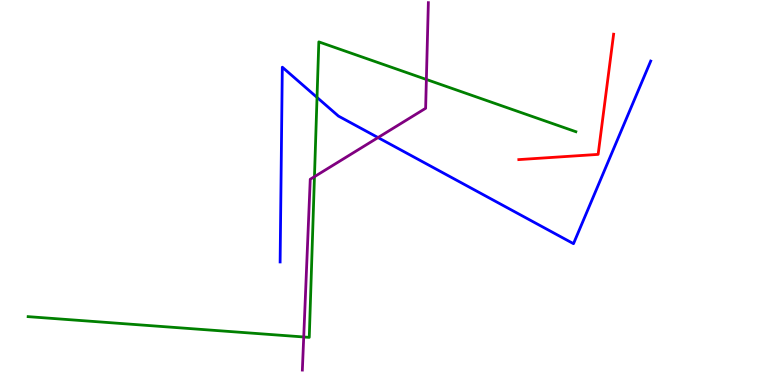[{'lines': ['blue', 'red'], 'intersections': []}, {'lines': ['green', 'red'], 'intersections': []}, {'lines': ['purple', 'red'], 'intersections': []}, {'lines': ['blue', 'green'], 'intersections': [{'x': 4.09, 'y': 7.47}]}, {'lines': ['blue', 'purple'], 'intersections': [{'x': 4.88, 'y': 6.43}]}, {'lines': ['green', 'purple'], 'intersections': [{'x': 3.92, 'y': 1.25}, {'x': 4.06, 'y': 5.41}, {'x': 5.5, 'y': 7.94}]}]